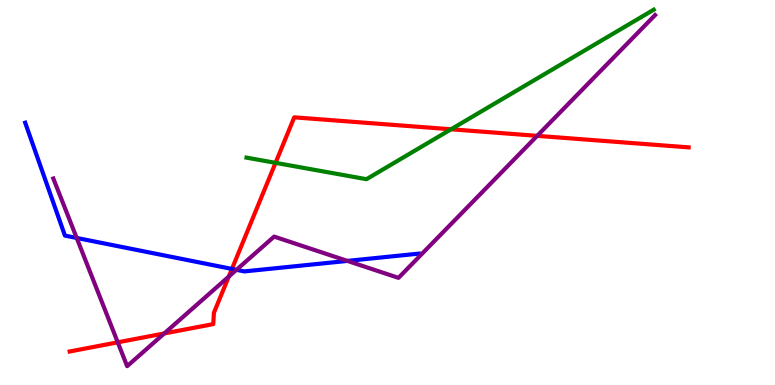[{'lines': ['blue', 'red'], 'intersections': [{'x': 2.99, 'y': 3.01}]}, {'lines': ['green', 'red'], 'intersections': [{'x': 3.56, 'y': 5.77}, {'x': 5.82, 'y': 6.64}]}, {'lines': ['purple', 'red'], 'intersections': [{'x': 1.52, 'y': 1.11}, {'x': 2.12, 'y': 1.34}, {'x': 2.95, 'y': 2.82}, {'x': 6.93, 'y': 6.47}]}, {'lines': ['blue', 'green'], 'intersections': []}, {'lines': ['blue', 'purple'], 'intersections': [{'x': 0.99, 'y': 3.82}, {'x': 3.05, 'y': 2.99}, {'x': 4.48, 'y': 3.22}]}, {'lines': ['green', 'purple'], 'intersections': []}]